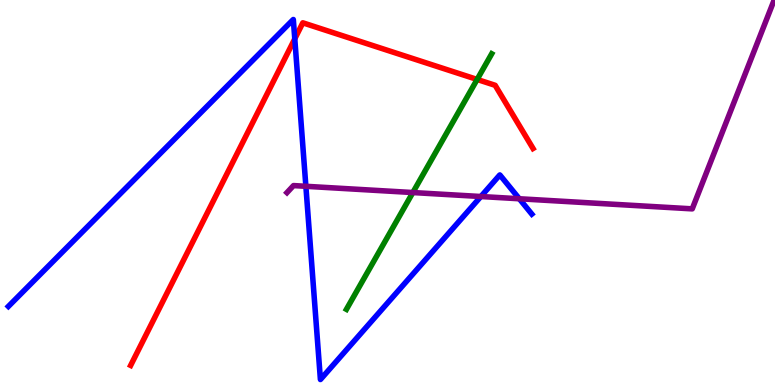[{'lines': ['blue', 'red'], 'intersections': [{'x': 3.8, 'y': 8.99}]}, {'lines': ['green', 'red'], 'intersections': [{'x': 6.16, 'y': 7.94}]}, {'lines': ['purple', 'red'], 'intersections': []}, {'lines': ['blue', 'green'], 'intersections': []}, {'lines': ['blue', 'purple'], 'intersections': [{'x': 3.95, 'y': 5.16}, {'x': 6.2, 'y': 4.9}, {'x': 6.7, 'y': 4.84}]}, {'lines': ['green', 'purple'], 'intersections': [{'x': 5.33, 'y': 5.0}]}]